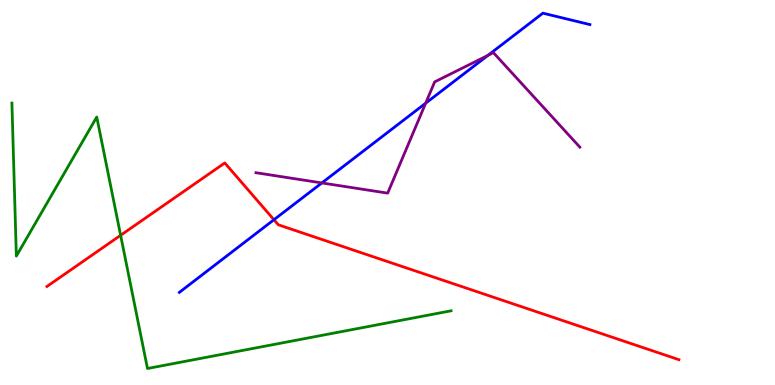[{'lines': ['blue', 'red'], 'intersections': [{'x': 3.53, 'y': 4.29}]}, {'lines': ['green', 'red'], 'intersections': [{'x': 1.56, 'y': 3.89}]}, {'lines': ['purple', 'red'], 'intersections': []}, {'lines': ['blue', 'green'], 'intersections': []}, {'lines': ['blue', 'purple'], 'intersections': [{'x': 4.15, 'y': 5.25}, {'x': 5.49, 'y': 7.32}, {'x': 6.3, 'y': 8.56}]}, {'lines': ['green', 'purple'], 'intersections': []}]